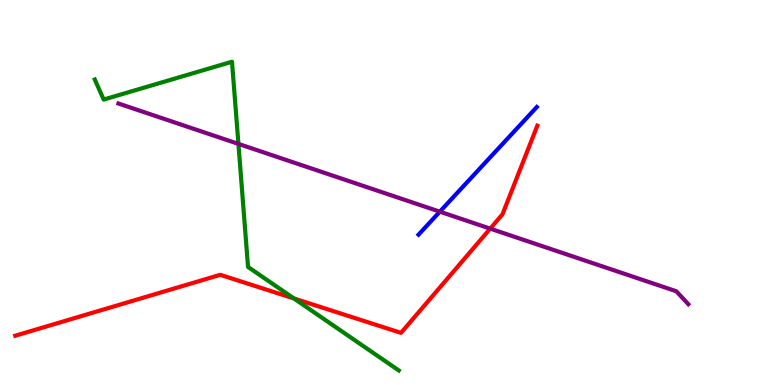[{'lines': ['blue', 'red'], 'intersections': []}, {'lines': ['green', 'red'], 'intersections': [{'x': 3.79, 'y': 2.25}]}, {'lines': ['purple', 'red'], 'intersections': [{'x': 6.33, 'y': 4.06}]}, {'lines': ['blue', 'green'], 'intersections': []}, {'lines': ['blue', 'purple'], 'intersections': [{'x': 5.68, 'y': 4.5}]}, {'lines': ['green', 'purple'], 'intersections': [{'x': 3.08, 'y': 6.26}]}]